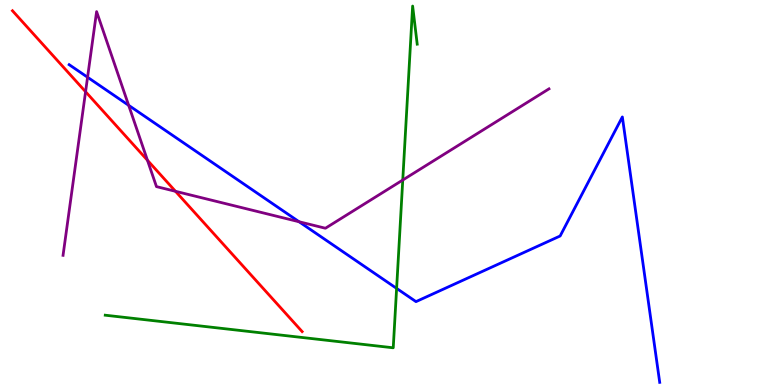[{'lines': ['blue', 'red'], 'intersections': []}, {'lines': ['green', 'red'], 'intersections': []}, {'lines': ['purple', 'red'], 'intersections': [{'x': 1.1, 'y': 7.62}, {'x': 1.9, 'y': 5.84}, {'x': 2.26, 'y': 5.03}]}, {'lines': ['blue', 'green'], 'intersections': [{'x': 5.12, 'y': 2.51}]}, {'lines': ['blue', 'purple'], 'intersections': [{'x': 1.13, 'y': 7.99}, {'x': 1.66, 'y': 7.26}, {'x': 3.86, 'y': 4.24}]}, {'lines': ['green', 'purple'], 'intersections': [{'x': 5.2, 'y': 5.32}]}]